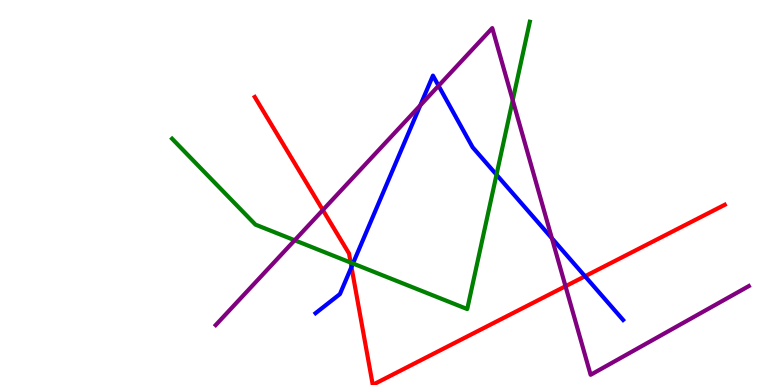[{'lines': ['blue', 'red'], 'intersections': [{'x': 4.53, 'y': 3.07}, {'x': 7.55, 'y': 2.82}]}, {'lines': ['green', 'red'], 'intersections': [{'x': 4.52, 'y': 3.18}]}, {'lines': ['purple', 'red'], 'intersections': [{'x': 4.17, 'y': 4.54}, {'x': 7.3, 'y': 2.57}]}, {'lines': ['blue', 'green'], 'intersections': [{'x': 4.55, 'y': 3.16}, {'x': 6.41, 'y': 5.46}]}, {'lines': ['blue', 'purple'], 'intersections': [{'x': 5.42, 'y': 7.26}, {'x': 5.66, 'y': 7.77}, {'x': 7.12, 'y': 3.81}]}, {'lines': ['green', 'purple'], 'intersections': [{'x': 3.8, 'y': 3.76}, {'x': 6.62, 'y': 7.4}]}]